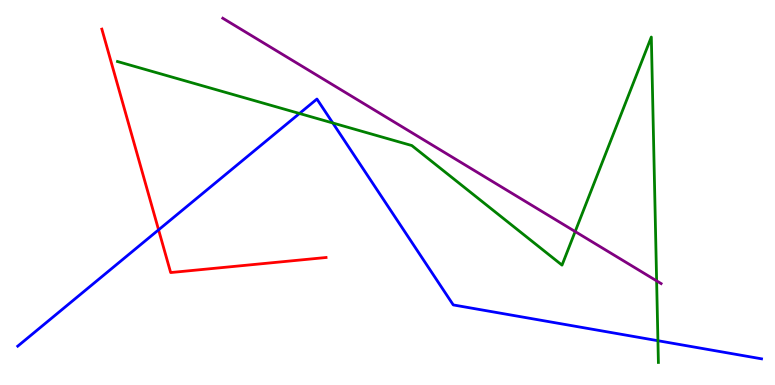[{'lines': ['blue', 'red'], 'intersections': [{'x': 2.05, 'y': 4.03}]}, {'lines': ['green', 'red'], 'intersections': []}, {'lines': ['purple', 'red'], 'intersections': []}, {'lines': ['blue', 'green'], 'intersections': [{'x': 3.86, 'y': 7.05}, {'x': 4.29, 'y': 6.81}, {'x': 8.49, 'y': 1.15}]}, {'lines': ['blue', 'purple'], 'intersections': []}, {'lines': ['green', 'purple'], 'intersections': [{'x': 7.42, 'y': 3.99}, {'x': 8.47, 'y': 2.7}]}]